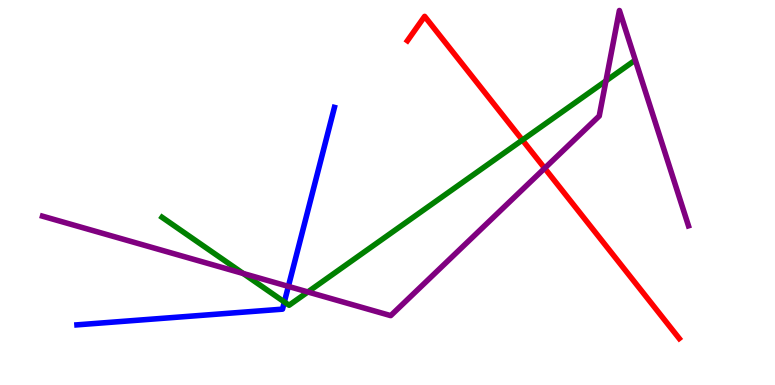[{'lines': ['blue', 'red'], 'intersections': []}, {'lines': ['green', 'red'], 'intersections': [{'x': 6.74, 'y': 6.36}]}, {'lines': ['purple', 'red'], 'intersections': [{'x': 7.03, 'y': 5.63}]}, {'lines': ['blue', 'green'], 'intersections': [{'x': 3.67, 'y': 2.16}]}, {'lines': ['blue', 'purple'], 'intersections': [{'x': 3.72, 'y': 2.56}]}, {'lines': ['green', 'purple'], 'intersections': [{'x': 3.14, 'y': 2.9}, {'x': 3.97, 'y': 2.42}, {'x': 7.82, 'y': 7.9}]}]